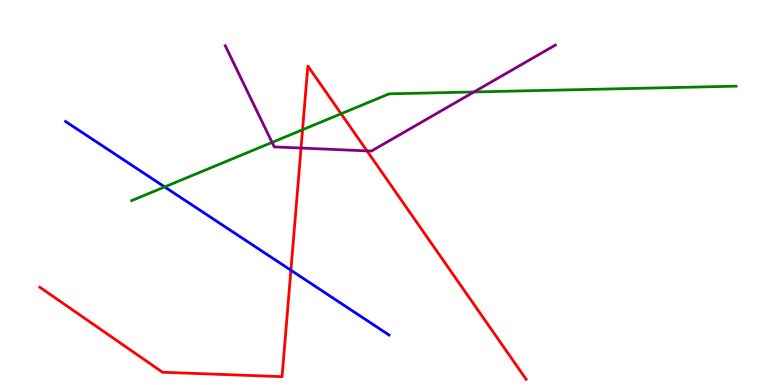[{'lines': ['blue', 'red'], 'intersections': [{'x': 3.75, 'y': 2.98}]}, {'lines': ['green', 'red'], 'intersections': [{'x': 3.9, 'y': 6.63}, {'x': 4.4, 'y': 7.05}]}, {'lines': ['purple', 'red'], 'intersections': [{'x': 3.88, 'y': 6.15}, {'x': 4.74, 'y': 6.08}]}, {'lines': ['blue', 'green'], 'intersections': [{'x': 2.12, 'y': 5.15}]}, {'lines': ['blue', 'purple'], 'intersections': []}, {'lines': ['green', 'purple'], 'intersections': [{'x': 3.51, 'y': 6.3}, {'x': 6.12, 'y': 7.61}]}]